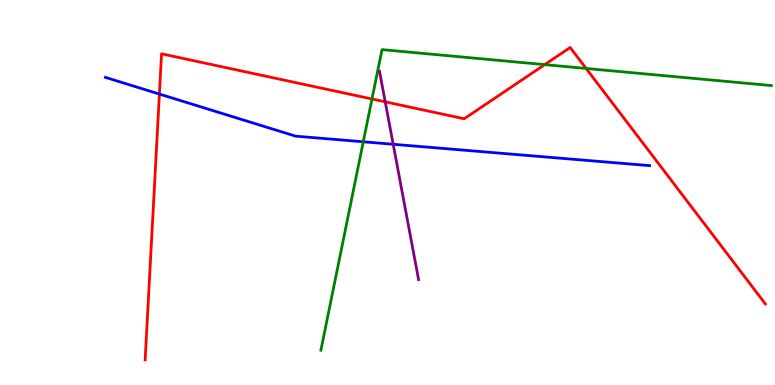[{'lines': ['blue', 'red'], 'intersections': [{'x': 2.06, 'y': 7.56}]}, {'lines': ['green', 'red'], 'intersections': [{'x': 4.8, 'y': 7.43}, {'x': 7.03, 'y': 8.32}, {'x': 7.56, 'y': 8.22}]}, {'lines': ['purple', 'red'], 'intersections': [{'x': 4.97, 'y': 7.36}]}, {'lines': ['blue', 'green'], 'intersections': [{'x': 4.69, 'y': 6.32}]}, {'lines': ['blue', 'purple'], 'intersections': [{'x': 5.07, 'y': 6.25}]}, {'lines': ['green', 'purple'], 'intersections': []}]